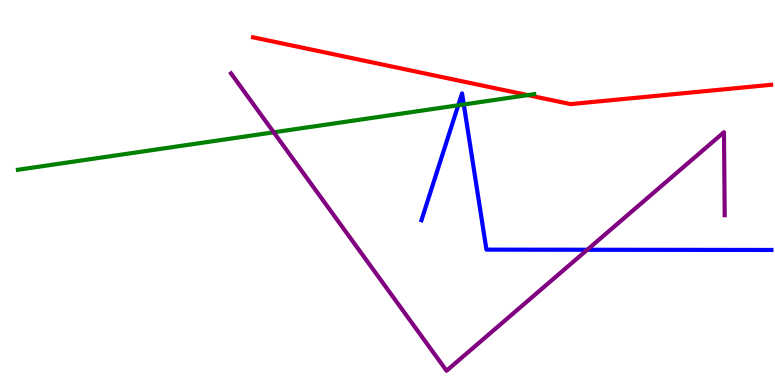[{'lines': ['blue', 'red'], 'intersections': []}, {'lines': ['green', 'red'], 'intersections': [{'x': 6.81, 'y': 7.53}]}, {'lines': ['purple', 'red'], 'intersections': []}, {'lines': ['blue', 'green'], 'intersections': [{'x': 5.91, 'y': 7.27}, {'x': 5.98, 'y': 7.29}]}, {'lines': ['blue', 'purple'], 'intersections': [{'x': 7.58, 'y': 3.51}]}, {'lines': ['green', 'purple'], 'intersections': [{'x': 3.53, 'y': 6.56}]}]